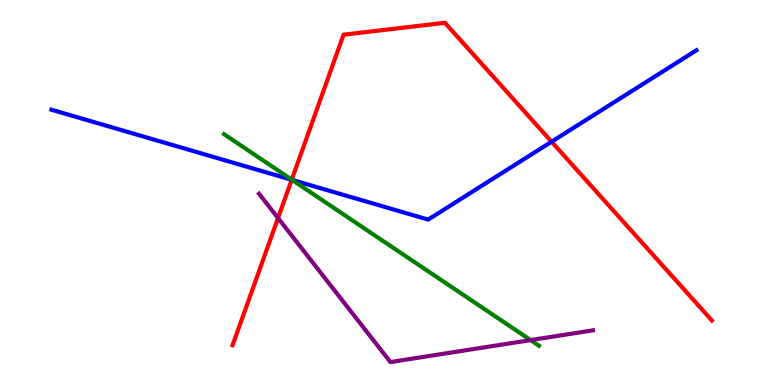[{'lines': ['blue', 'red'], 'intersections': [{'x': 3.76, 'y': 5.33}, {'x': 7.12, 'y': 6.32}]}, {'lines': ['green', 'red'], 'intersections': [{'x': 3.76, 'y': 5.33}]}, {'lines': ['purple', 'red'], 'intersections': [{'x': 3.59, 'y': 4.34}]}, {'lines': ['blue', 'green'], 'intersections': [{'x': 3.77, 'y': 5.33}]}, {'lines': ['blue', 'purple'], 'intersections': []}, {'lines': ['green', 'purple'], 'intersections': [{'x': 6.85, 'y': 1.17}]}]